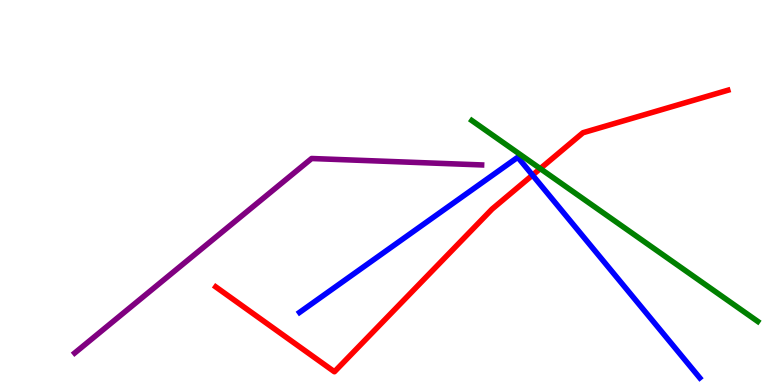[{'lines': ['blue', 'red'], 'intersections': [{'x': 6.87, 'y': 5.45}]}, {'lines': ['green', 'red'], 'intersections': [{'x': 6.97, 'y': 5.62}]}, {'lines': ['purple', 'red'], 'intersections': []}, {'lines': ['blue', 'green'], 'intersections': []}, {'lines': ['blue', 'purple'], 'intersections': []}, {'lines': ['green', 'purple'], 'intersections': []}]